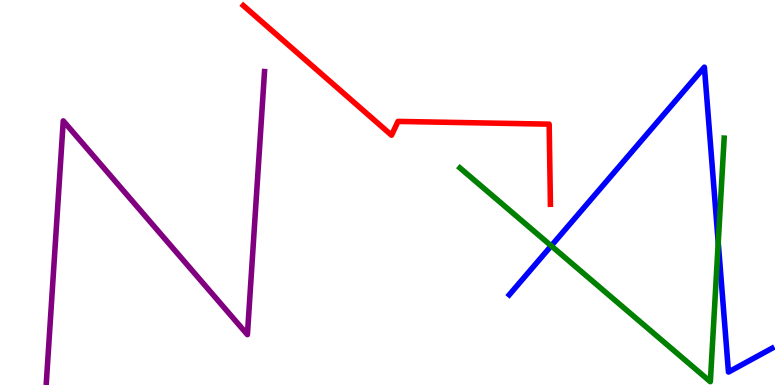[{'lines': ['blue', 'red'], 'intersections': []}, {'lines': ['green', 'red'], 'intersections': []}, {'lines': ['purple', 'red'], 'intersections': []}, {'lines': ['blue', 'green'], 'intersections': [{'x': 7.11, 'y': 3.61}, {'x': 9.27, 'y': 3.7}]}, {'lines': ['blue', 'purple'], 'intersections': []}, {'lines': ['green', 'purple'], 'intersections': []}]